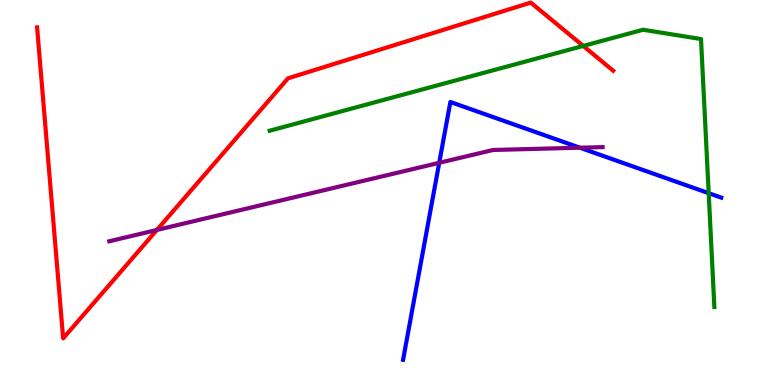[{'lines': ['blue', 'red'], 'intersections': []}, {'lines': ['green', 'red'], 'intersections': [{'x': 7.53, 'y': 8.81}]}, {'lines': ['purple', 'red'], 'intersections': [{'x': 2.02, 'y': 4.03}]}, {'lines': ['blue', 'green'], 'intersections': [{'x': 9.14, 'y': 4.98}]}, {'lines': ['blue', 'purple'], 'intersections': [{'x': 5.67, 'y': 5.77}, {'x': 7.48, 'y': 6.16}]}, {'lines': ['green', 'purple'], 'intersections': []}]